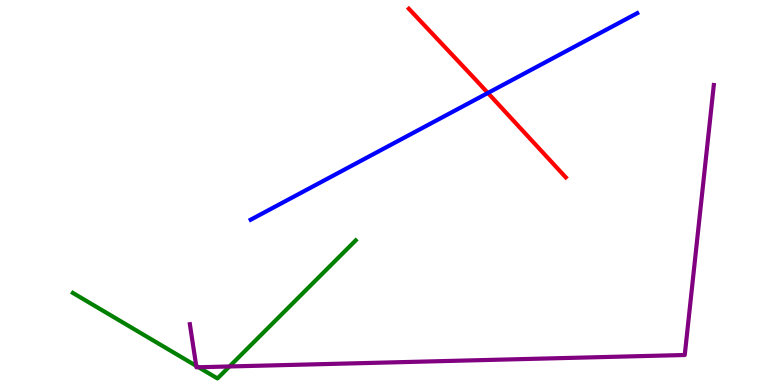[{'lines': ['blue', 'red'], 'intersections': [{'x': 6.3, 'y': 7.59}]}, {'lines': ['green', 'red'], 'intersections': []}, {'lines': ['purple', 'red'], 'intersections': []}, {'lines': ['blue', 'green'], 'intersections': []}, {'lines': ['blue', 'purple'], 'intersections': []}, {'lines': ['green', 'purple'], 'intersections': [{'x': 2.53, 'y': 0.497}, {'x': 2.56, 'y': 0.461}, {'x': 2.96, 'y': 0.481}]}]